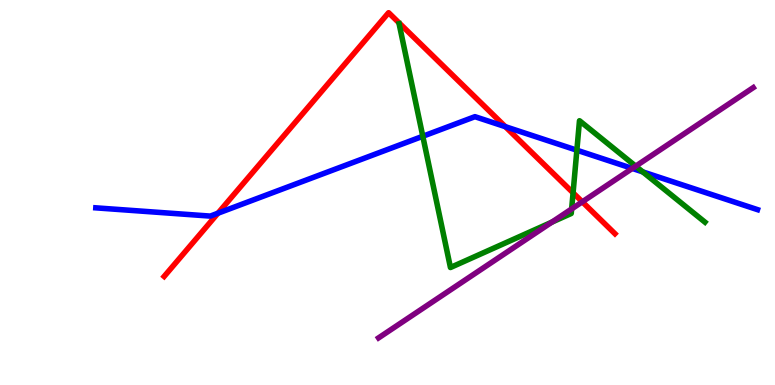[{'lines': ['blue', 'red'], 'intersections': [{'x': 2.81, 'y': 4.46}, {'x': 6.52, 'y': 6.71}]}, {'lines': ['green', 'red'], 'intersections': [{'x': 7.39, 'y': 4.99}]}, {'lines': ['purple', 'red'], 'intersections': [{'x': 7.51, 'y': 4.76}]}, {'lines': ['blue', 'green'], 'intersections': [{'x': 5.46, 'y': 6.46}, {'x': 7.44, 'y': 6.1}, {'x': 8.29, 'y': 5.54}]}, {'lines': ['blue', 'purple'], 'intersections': [{'x': 8.16, 'y': 5.62}]}, {'lines': ['green', 'purple'], 'intersections': [{'x': 7.12, 'y': 4.23}, {'x': 7.38, 'y': 4.57}, {'x': 8.2, 'y': 5.68}]}]